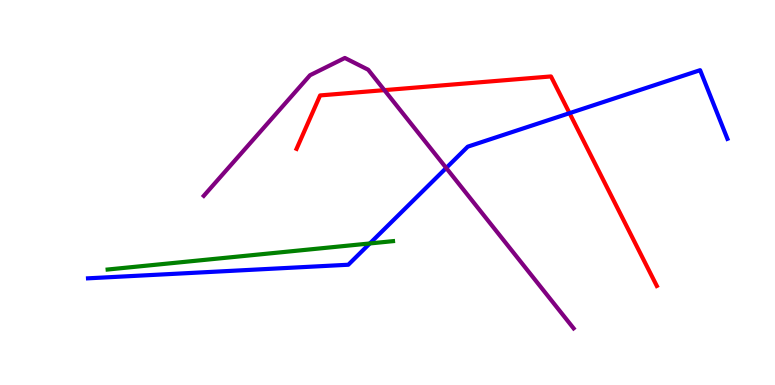[{'lines': ['blue', 'red'], 'intersections': [{'x': 7.35, 'y': 7.06}]}, {'lines': ['green', 'red'], 'intersections': []}, {'lines': ['purple', 'red'], 'intersections': [{'x': 4.96, 'y': 7.66}]}, {'lines': ['blue', 'green'], 'intersections': [{'x': 4.77, 'y': 3.68}]}, {'lines': ['blue', 'purple'], 'intersections': [{'x': 5.76, 'y': 5.64}]}, {'lines': ['green', 'purple'], 'intersections': []}]